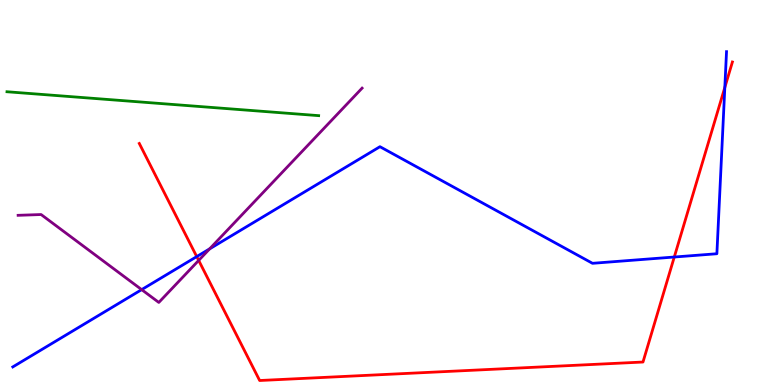[{'lines': ['blue', 'red'], 'intersections': [{'x': 2.54, 'y': 3.34}, {'x': 8.7, 'y': 3.32}, {'x': 9.35, 'y': 7.73}]}, {'lines': ['green', 'red'], 'intersections': []}, {'lines': ['purple', 'red'], 'intersections': [{'x': 2.56, 'y': 3.24}]}, {'lines': ['blue', 'green'], 'intersections': []}, {'lines': ['blue', 'purple'], 'intersections': [{'x': 1.83, 'y': 2.48}, {'x': 2.71, 'y': 3.54}]}, {'lines': ['green', 'purple'], 'intersections': []}]